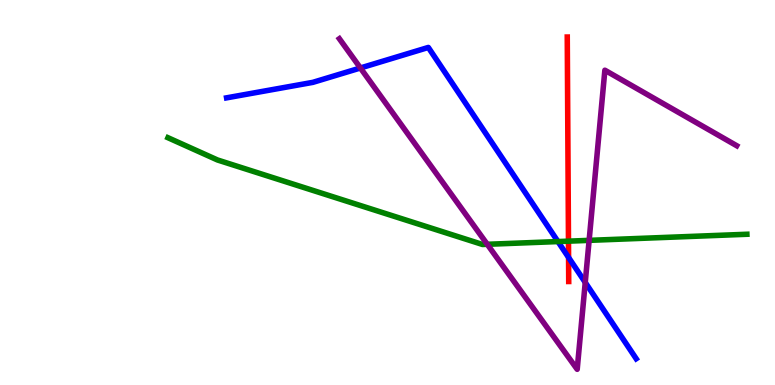[{'lines': ['blue', 'red'], 'intersections': [{'x': 7.34, 'y': 3.31}]}, {'lines': ['green', 'red'], 'intersections': [{'x': 7.34, 'y': 3.74}]}, {'lines': ['purple', 'red'], 'intersections': []}, {'lines': ['blue', 'green'], 'intersections': [{'x': 7.2, 'y': 3.73}]}, {'lines': ['blue', 'purple'], 'intersections': [{'x': 4.65, 'y': 8.23}, {'x': 7.55, 'y': 2.66}]}, {'lines': ['green', 'purple'], 'intersections': [{'x': 6.29, 'y': 3.65}, {'x': 7.6, 'y': 3.76}]}]